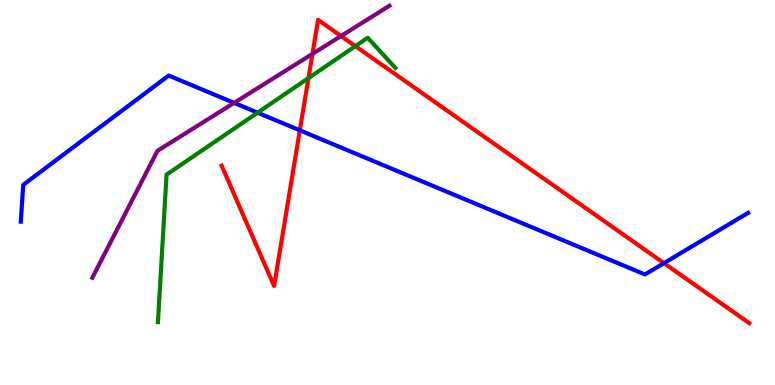[{'lines': ['blue', 'red'], 'intersections': [{'x': 3.87, 'y': 6.61}, {'x': 8.57, 'y': 3.17}]}, {'lines': ['green', 'red'], 'intersections': [{'x': 3.98, 'y': 7.97}, {'x': 4.59, 'y': 8.8}]}, {'lines': ['purple', 'red'], 'intersections': [{'x': 4.03, 'y': 8.6}, {'x': 4.4, 'y': 9.06}]}, {'lines': ['blue', 'green'], 'intersections': [{'x': 3.32, 'y': 7.07}]}, {'lines': ['blue', 'purple'], 'intersections': [{'x': 3.02, 'y': 7.33}]}, {'lines': ['green', 'purple'], 'intersections': []}]